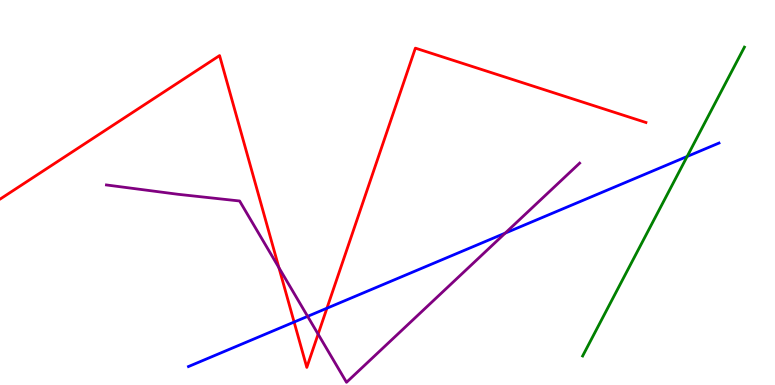[{'lines': ['blue', 'red'], 'intersections': [{'x': 3.8, 'y': 1.64}, {'x': 4.22, 'y': 1.99}]}, {'lines': ['green', 'red'], 'intersections': []}, {'lines': ['purple', 'red'], 'intersections': [{'x': 3.6, 'y': 3.05}, {'x': 4.1, 'y': 1.32}]}, {'lines': ['blue', 'green'], 'intersections': [{'x': 8.87, 'y': 5.94}]}, {'lines': ['blue', 'purple'], 'intersections': [{'x': 3.97, 'y': 1.78}, {'x': 6.52, 'y': 3.95}]}, {'lines': ['green', 'purple'], 'intersections': []}]